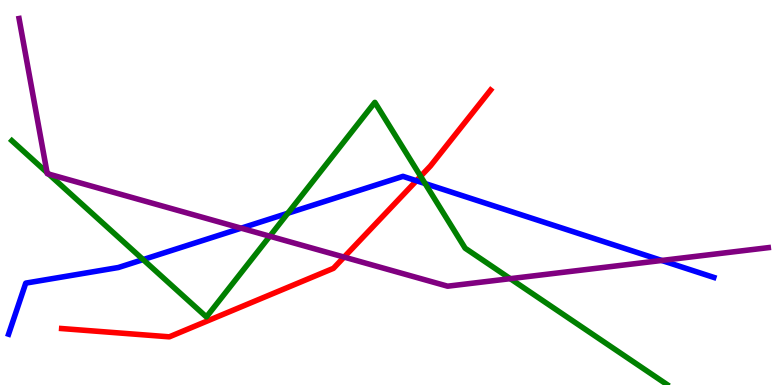[{'lines': ['blue', 'red'], 'intersections': [{'x': 5.37, 'y': 5.31}]}, {'lines': ['green', 'red'], 'intersections': [{'x': 5.43, 'y': 5.42}]}, {'lines': ['purple', 'red'], 'intersections': [{'x': 4.44, 'y': 3.32}]}, {'lines': ['blue', 'green'], 'intersections': [{'x': 1.85, 'y': 3.26}, {'x': 3.71, 'y': 4.46}, {'x': 5.49, 'y': 5.23}]}, {'lines': ['blue', 'purple'], 'intersections': [{'x': 3.11, 'y': 4.07}, {'x': 8.54, 'y': 3.23}]}, {'lines': ['green', 'purple'], 'intersections': [{'x': 0.607, 'y': 5.52}, {'x': 0.629, 'y': 5.48}, {'x': 3.48, 'y': 3.86}, {'x': 6.58, 'y': 2.76}]}]